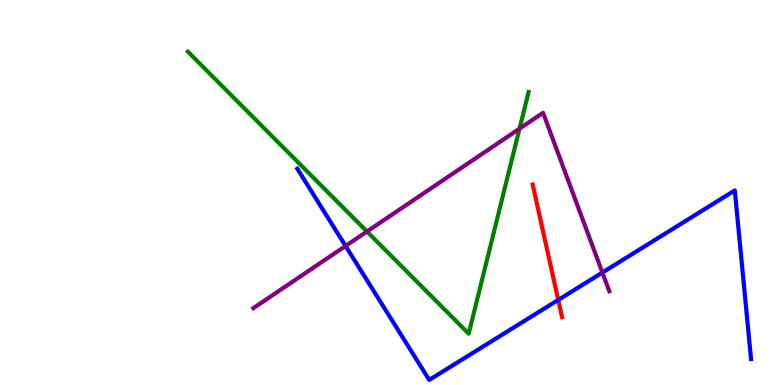[{'lines': ['blue', 'red'], 'intersections': [{'x': 7.2, 'y': 2.21}]}, {'lines': ['green', 'red'], 'intersections': []}, {'lines': ['purple', 'red'], 'intersections': []}, {'lines': ['blue', 'green'], 'intersections': []}, {'lines': ['blue', 'purple'], 'intersections': [{'x': 4.46, 'y': 3.61}, {'x': 7.77, 'y': 2.92}]}, {'lines': ['green', 'purple'], 'intersections': [{'x': 4.74, 'y': 3.99}, {'x': 6.7, 'y': 6.66}]}]